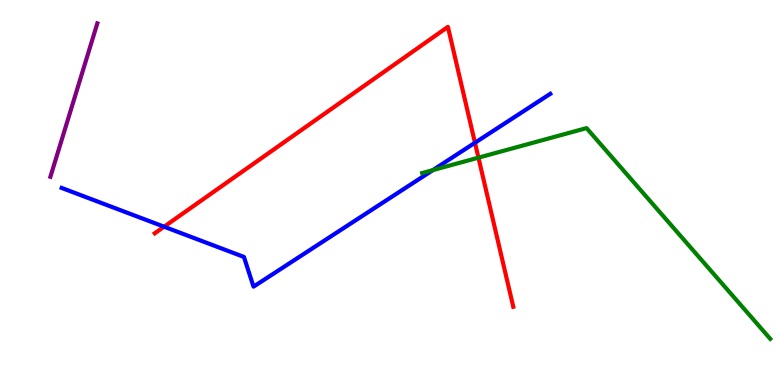[{'lines': ['blue', 'red'], 'intersections': [{'x': 2.12, 'y': 4.11}, {'x': 6.13, 'y': 6.29}]}, {'lines': ['green', 'red'], 'intersections': [{'x': 6.17, 'y': 5.91}]}, {'lines': ['purple', 'red'], 'intersections': []}, {'lines': ['blue', 'green'], 'intersections': [{'x': 5.59, 'y': 5.58}]}, {'lines': ['blue', 'purple'], 'intersections': []}, {'lines': ['green', 'purple'], 'intersections': []}]